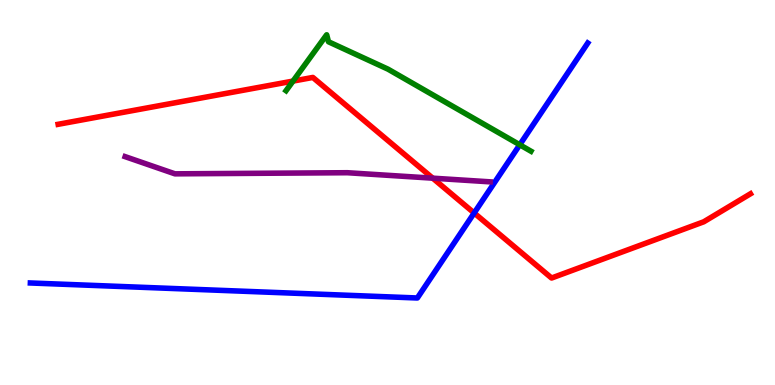[{'lines': ['blue', 'red'], 'intersections': [{'x': 6.12, 'y': 4.47}]}, {'lines': ['green', 'red'], 'intersections': [{'x': 3.78, 'y': 7.89}]}, {'lines': ['purple', 'red'], 'intersections': [{'x': 5.58, 'y': 5.37}]}, {'lines': ['blue', 'green'], 'intersections': [{'x': 6.71, 'y': 6.24}]}, {'lines': ['blue', 'purple'], 'intersections': []}, {'lines': ['green', 'purple'], 'intersections': []}]